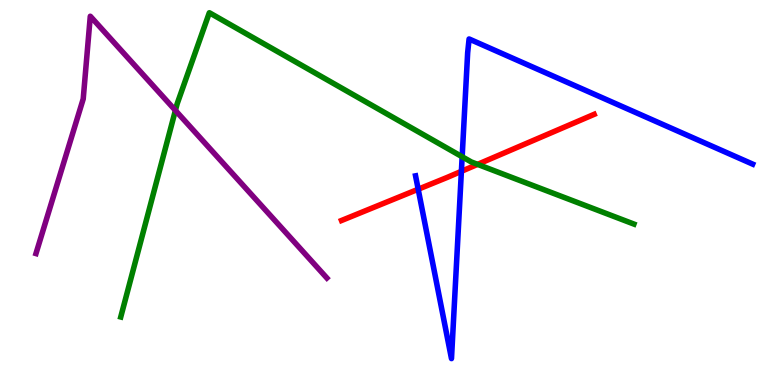[{'lines': ['blue', 'red'], 'intersections': [{'x': 5.4, 'y': 5.08}, {'x': 5.95, 'y': 5.55}]}, {'lines': ['green', 'red'], 'intersections': [{'x': 6.16, 'y': 5.73}]}, {'lines': ['purple', 'red'], 'intersections': []}, {'lines': ['blue', 'green'], 'intersections': [{'x': 5.96, 'y': 5.93}]}, {'lines': ['blue', 'purple'], 'intersections': []}, {'lines': ['green', 'purple'], 'intersections': [{'x': 2.26, 'y': 7.13}]}]